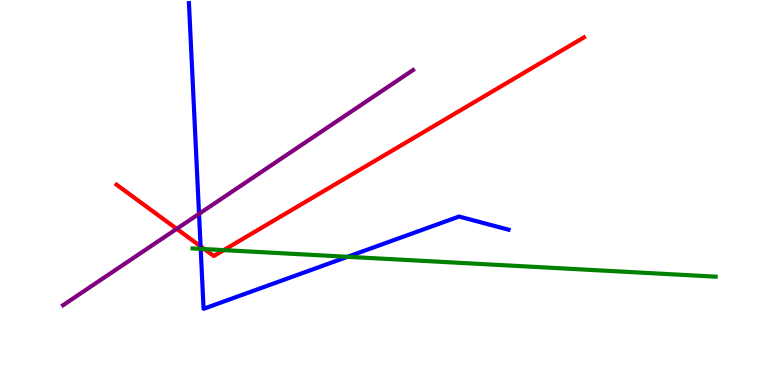[{'lines': ['blue', 'red'], 'intersections': [{'x': 2.59, 'y': 3.6}]}, {'lines': ['green', 'red'], 'intersections': [{'x': 2.64, 'y': 3.53}, {'x': 2.89, 'y': 3.5}]}, {'lines': ['purple', 'red'], 'intersections': [{'x': 2.28, 'y': 4.06}]}, {'lines': ['blue', 'green'], 'intersections': [{'x': 2.59, 'y': 3.54}, {'x': 4.48, 'y': 3.33}]}, {'lines': ['blue', 'purple'], 'intersections': [{'x': 2.57, 'y': 4.45}]}, {'lines': ['green', 'purple'], 'intersections': []}]